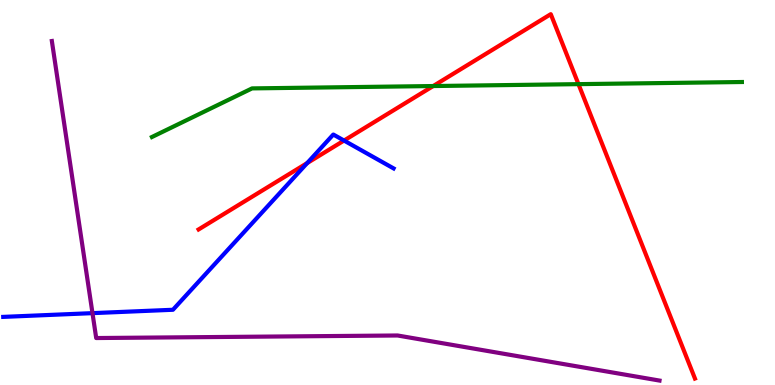[{'lines': ['blue', 'red'], 'intersections': [{'x': 3.96, 'y': 5.76}, {'x': 4.44, 'y': 6.35}]}, {'lines': ['green', 'red'], 'intersections': [{'x': 5.59, 'y': 7.77}, {'x': 7.46, 'y': 7.81}]}, {'lines': ['purple', 'red'], 'intersections': []}, {'lines': ['blue', 'green'], 'intersections': []}, {'lines': ['blue', 'purple'], 'intersections': [{'x': 1.19, 'y': 1.87}]}, {'lines': ['green', 'purple'], 'intersections': []}]